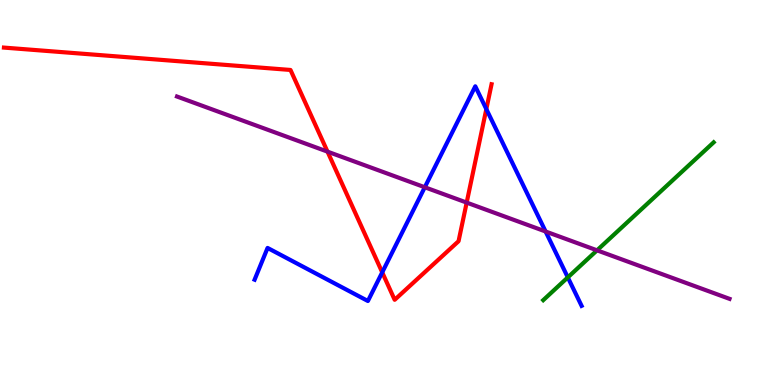[{'lines': ['blue', 'red'], 'intersections': [{'x': 4.93, 'y': 2.93}, {'x': 6.28, 'y': 7.17}]}, {'lines': ['green', 'red'], 'intersections': []}, {'lines': ['purple', 'red'], 'intersections': [{'x': 4.23, 'y': 6.06}, {'x': 6.02, 'y': 4.74}]}, {'lines': ['blue', 'green'], 'intersections': [{'x': 7.33, 'y': 2.8}]}, {'lines': ['blue', 'purple'], 'intersections': [{'x': 5.48, 'y': 5.14}, {'x': 7.04, 'y': 3.99}]}, {'lines': ['green', 'purple'], 'intersections': [{'x': 7.7, 'y': 3.5}]}]